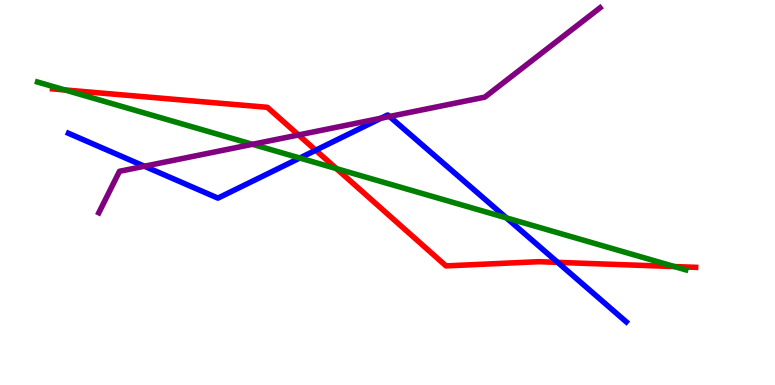[{'lines': ['blue', 'red'], 'intersections': [{'x': 4.07, 'y': 6.1}, {'x': 7.2, 'y': 3.19}]}, {'lines': ['green', 'red'], 'intersections': [{'x': 0.837, 'y': 7.66}, {'x': 4.34, 'y': 5.62}, {'x': 8.7, 'y': 3.08}]}, {'lines': ['purple', 'red'], 'intersections': [{'x': 3.85, 'y': 6.49}]}, {'lines': ['blue', 'green'], 'intersections': [{'x': 3.87, 'y': 5.9}, {'x': 6.53, 'y': 4.34}]}, {'lines': ['blue', 'purple'], 'intersections': [{'x': 1.86, 'y': 5.68}, {'x': 4.92, 'y': 6.93}, {'x': 5.03, 'y': 6.97}]}, {'lines': ['green', 'purple'], 'intersections': [{'x': 3.26, 'y': 6.25}]}]